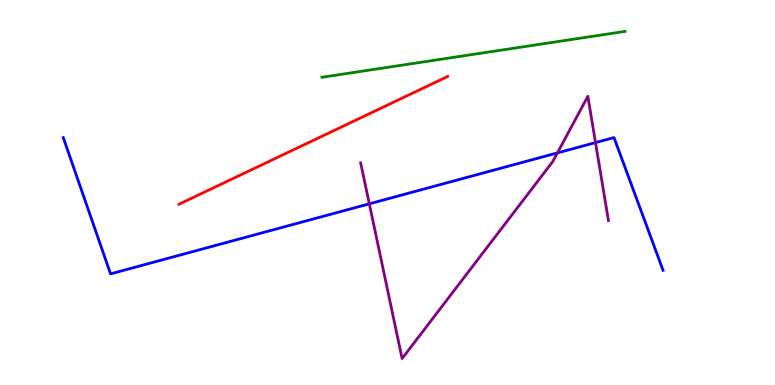[{'lines': ['blue', 'red'], 'intersections': []}, {'lines': ['green', 'red'], 'intersections': []}, {'lines': ['purple', 'red'], 'intersections': []}, {'lines': ['blue', 'green'], 'intersections': []}, {'lines': ['blue', 'purple'], 'intersections': [{'x': 4.77, 'y': 4.71}, {'x': 7.19, 'y': 6.03}, {'x': 7.68, 'y': 6.3}]}, {'lines': ['green', 'purple'], 'intersections': []}]